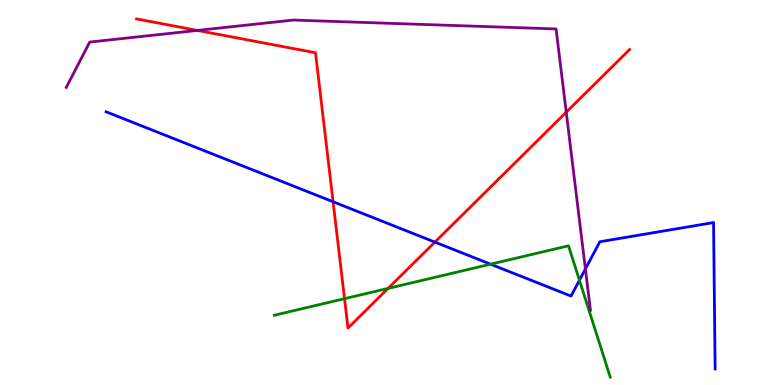[{'lines': ['blue', 'red'], 'intersections': [{'x': 4.3, 'y': 4.76}, {'x': 5.61, 'y': 3.71}]}, {'lines': ['green', 'red'], 'intersections': [{'x': 4.45, 'y': 2.24}, {'x': 5.01, 'y': 2.51}]}, {'lines': ['purple', 'red'], 'intersections': [{'x': 2.55, 'y': 9.21}, {'x': 7.31, 'y': 7.09}]}, {'lines': ['blue', 'green'], 'intersections': [{'x': 6.33, 'y': 3.14}, {'x': 7.48, 'y': 2.72}]}, {'lines': ['blue', 'purple'], 'intersections': [{'x': 7.55, 'y': 3.01}]}, {'lines': ['green', 'purple'], 'intersections': []}]